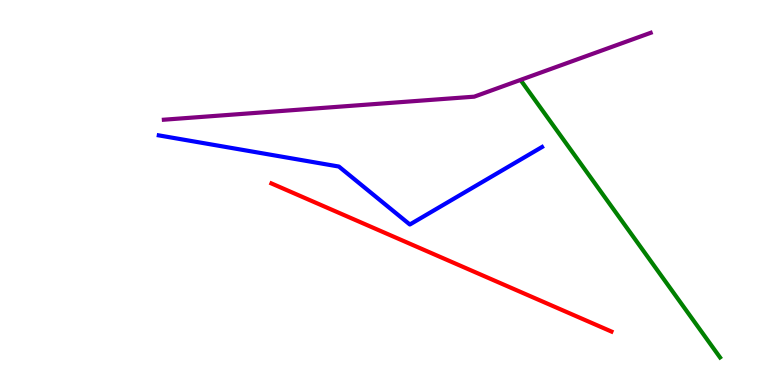[{'lines': ['blue', 'red'], 'intersections': []}, {'lines': ['green', 'red'], 'intersections': []}, {'lines': ['purple', 'red'], 'intersections': []}, {'lines': ['blue', 'green'], 'intersections': []}, {'lines': ['blue', 'purple'], 'intersections': []}, {'lines': ['green', 'purple'], 'intersections': []}]